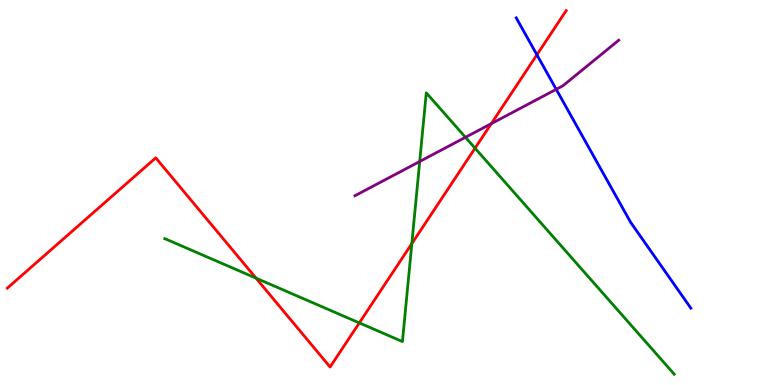[{'lines': ['blue', 'red'], 'intersections': [{'x': 6.93, 'y': 8.58}]}, {'lines': ['green', 'red'], 'intersections': [{'x': 3.3, 'y': 2.78}, {'x': 4.64, 'y': 1.61}, {'x': 5.31, 'y': 3.67}, {'x': 6.13, 'y': 6.15}]}, {'lines': ['purple', 'red'], 'intersections': [{'x': 6.34, 'y': 6.79}]}, {'lines': ['blue', 'green'], 'intersections': []}, {'lines': ['blue', 'purple'], 'intersections': [{'x': 7.18, 'y': 7.68}]}, {'lines': ['green', 'purple'], 'intersections': [{'x': 5.42, 'y': 5.81}, {'x': 6.01, 'y': 6.43}]}]